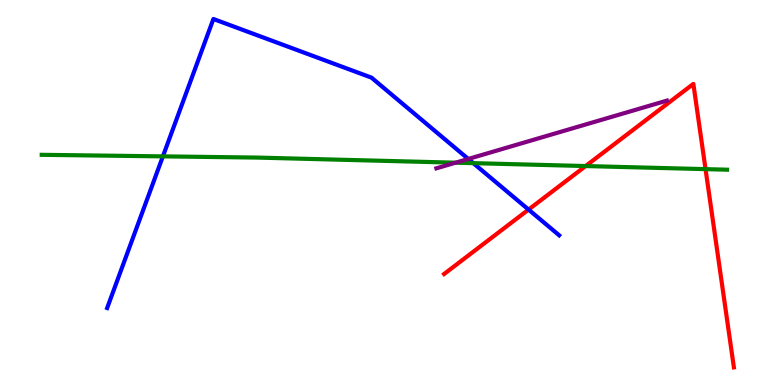[{'lines': ['blue', 'red'], 'intersections': [{'x': 6.82, 'y': 4.56}]}, {'lines': ['green', 'red'], 'intersections': [{'x': 7.56, 'y': 5.69}, {'x': 9.1, 'y': 5.61}]}, {'lines': ['purple', 'red'], 'intersections': []}, {'lines': ['blue', 'green'], 'intersections': [{'x': 2.1, 'y': 5.94}, {'x': 6.11, 'y': 5.76}]}, {'lines': ['blue', 'purple'], 'intersections': [{'x': 6.04, 'y': 5.87}]}, {'lines': ['green', 'purple'], 'intersections': [{'x': 5.88, 'y': 5.77}]}]